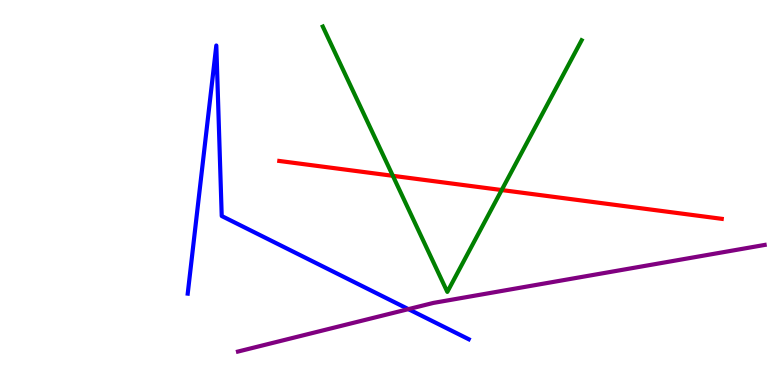[{'lines': ['blue', 'red'], 'intersections': []}, {'lines': ['green', 'red'], 'intersections': [{'x': 5.07, 'y': 5.43}, {'x': 6.47, 'y': 5.06}]}, {'lines': ['purple', 'red'], 'intersections': []}, {'lines': ['blue', 'green'], 'intersections': []}, {'lines': ['blue', 'purple'], 'intersections': [{'x': 5.27, 'y': 1.97}]}, {'lines': ['green', 'purple'], 'intersections': []}]